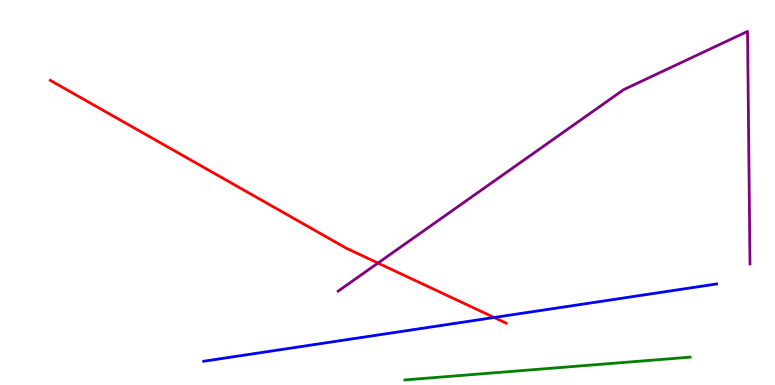[{'lines': ['blue', 'red'], 'intersections': [{'x': 6.38, 'y': 1.75}]}, {'lines': ['green', 'red'], 'intersections': []}, {'lines': ['purple', 'red'], 'intersections': [{'x': 4.88, 'y': 3.17}]}, {'lines': ['blue', 'green'], 'intersections': []}, {'lines': ['blue', 'purple'], 'intersections': []}, {'lines': ['green', 'purple'], 'intersections': []}]